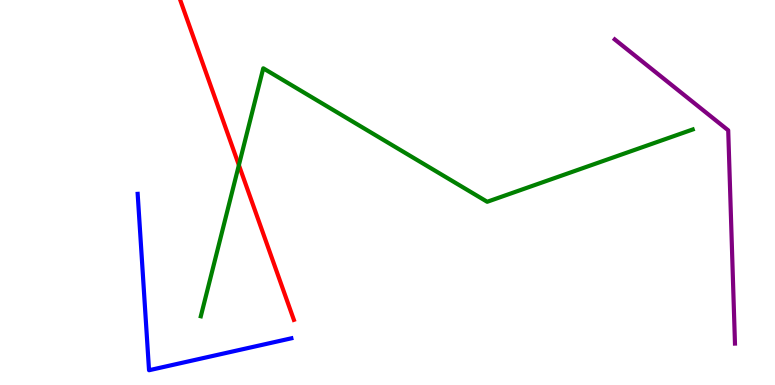[{'lines': ['blue', 'red'], 'intersections': []}, {'lines': ['green', 'red'], 'intersections': [{'x': 3.08, 'y': 5.71}]}, {'lines': ['purple', 'red'], 'intersections': []}, {'lines': ['blue', 'green'], 'intersections': []}, {'lines': ['blue', 'purple'], 'intersections': []}, {'lines': ['green', 'purple'], 'intersections': []}]